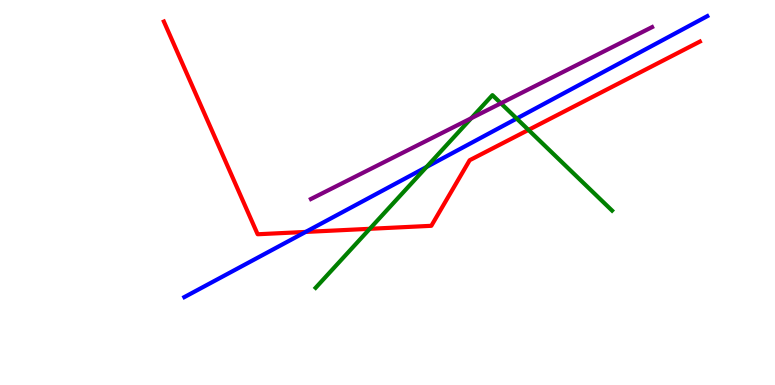[{'lines': ['blue', 'red'], 'intersections': [{'x': 3.94, 'y': 3.98}]}, {'lines': ['green', 'red'], 'intersections': [{'x': 4.77, 'y': 4.06}, {'x': 6.82, 'y': 6.63}]}, {'lines': ['purple', 'red'], 'intersections': []}, {'lines': ['blue', 'green'], 'intersections': [{'x': 5.5, 'y': 5.66}, {'x': 6.67, 'y': 6.92}]}, {'lines': ['blue', 'purple'], 'intersections': []}, {'lines': ['green', 'purple'], 'intersections': [{'x': 6.08, 'y': 6.93}, {'x': 6.46, 'y': 7.32}]}]